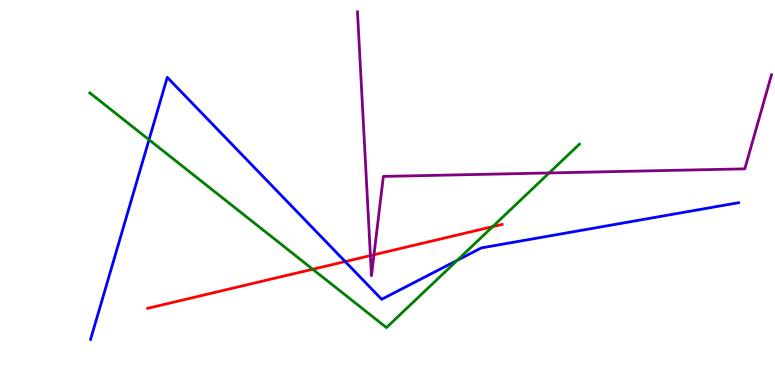[{'lines': ['blue', 'red'], 'intersections': [{'x': 4.45, 'y': 3.21}]}, {'lines': ['green', 'red'], 'intersections': [{'x': 4.04, 'y': 3.01}, {'x': 6.36, 'y': 4.11}]}, {'lines': ['purple', 'red'], 'intersections': [{'x': 4.78, 'y': 3.36}, {'x': 4.83, 'y': 3.38}]}, {'lines': ['blue', 'green'], 'intersections': [{'x': 1.92, 'y': 6.37}, {'x': 5.9, 'y': 3.24}]}, {'lines': ['blue', 'purple'], 'intersections': []}, {'lines': ['green', 'purple'], 'intersections': [{'x': 7.09, 'y': 5.51}]}]